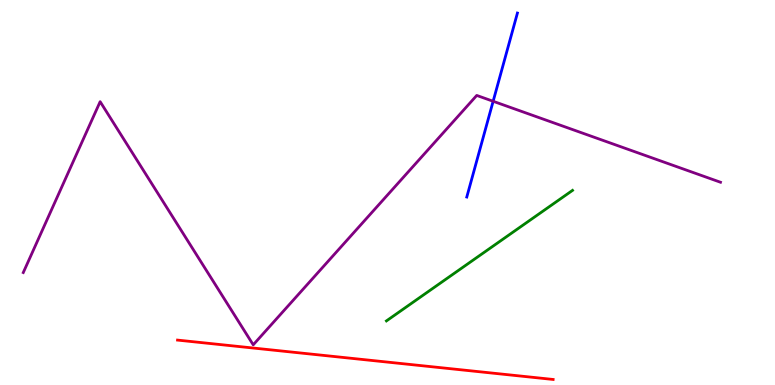[{'lines': ['blue', 'red'], 'intersections': []}, {'lines': ['green', 'red'], 'intersections': []}, {'lines': ['purple', 'red'], 'intersections': []}, {'lines': ['blue', 'green'], 'intersections': []}, {'lines': ['blue', 'purple'], 'intersections': [{'x': 6.36, 'y': 7.37}]}, {'lines': ['green', 'purple'], 'intersections': []}]